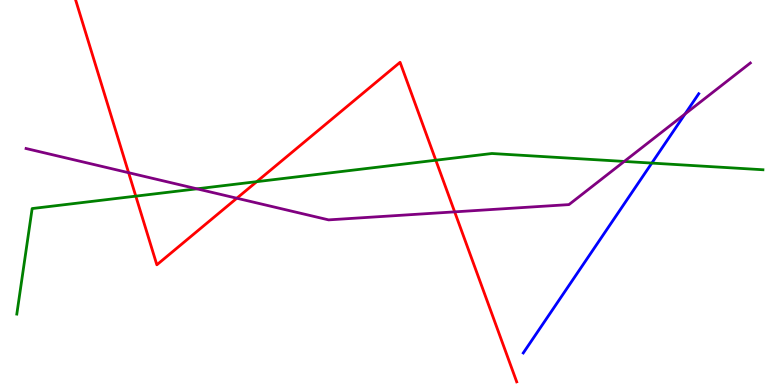[{'lines': ['blue', 'red'], 'intersections': []}, {'lines': ['green', 'red'], 'intersections': [{'x': 1.75, 'y': 4.91}, {'x': 3.31, 'y': 5.28}, {'x': 5.62, 'y': 5.84}]}, {'lines': ['purple', 'red'], 'intersections': [{'x': 1.66, 'y': 5.51}, {'x': 3.06, 'y': 4.85}, {'x': 5.87, 'y': 4.5}]}, {'lines': ['blue', 'green'], 'intersections': [{'x': 8.41, 'y': 5.76}]}, {'lines': ['blue', 'purple'], 'intersections': [{'x': 8.84, 'y': 7.04}]}, {'lines': ['green', 'purple'], 'intersections': [{'x': 2.54, 'y': 5.1}, {'x': 8.05, 'y': 5.81}]}]